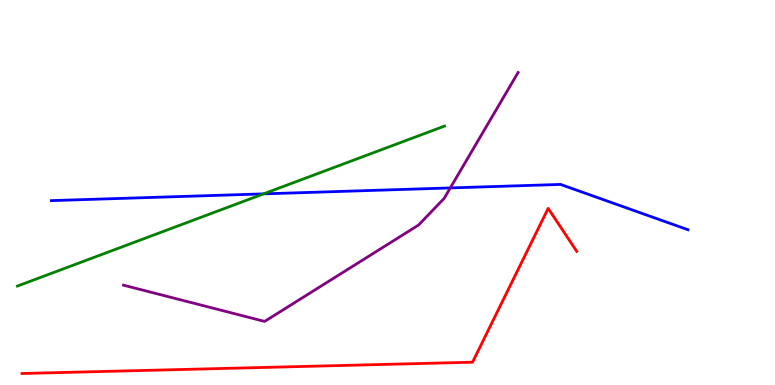[{'lines': ['blue', 'red'], 'intersections': []}, {'lines': ['green', 'red'], 'intersections': []}, {'lines': ['purple', 'red'], 'intersections': []}, {'lines': ['blue', 'green'], 'intersections': [{'x': 3.4, 'y': 4.96}]}, {'lines': ['blue', 'purple'], 'intersections': [{'x': 5.81, 'y': 5.12}]}, {'lines': ['green', 'purple'], 'intersections': []}]